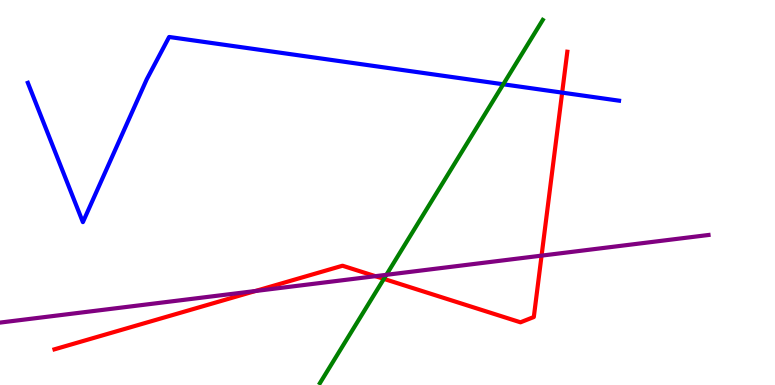[{'lines': ['blue', 'red'], 'intersections': [{'x': 7.25, 'y': 7.59}]}, {'lines': ['green', 'red'], 'intersections': [{'x': 4.95, 'y': 2.76}]}, {'lines': ['purple', 'red'], 'intersections': [{'x': 3.3, 'y': 2.44}, {'x': 4.84, 'y': 2.83}, {'x': 6.99, 'y': 3.36}]}, {'lines': ['blue', 'green'], 'intersections': [{'x': 6.49, 'y': 7.81}]}, {'lines': ['blue', 'purple'], 'intersections': []}, {'lines': ['green', 'purple'], 'intersections': [{'x': 4.99, 'y': 2.86}]}]